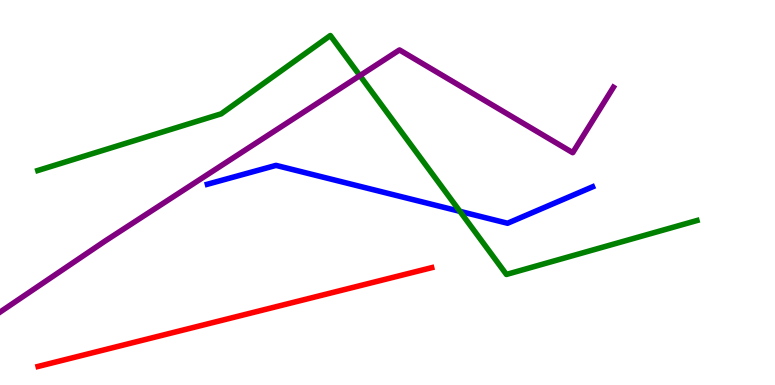[{'lines': ['blue', 'red'], 'intersections': []}, {'lines': ['green', 'red'], 'intersections': []}, {'lines': ['purple', 'red'], 'intersections': []}, {'lines': ['blue', 'green'], 'intersections': [{'x': 5.93, 'y': 4.51}]}, {'lines': ['blue', 'purple'], 'intersections': []}, {'lines': ['green', 'purple'], 'intersections': [{'x': 4.64, 'y': 8.04}]}]